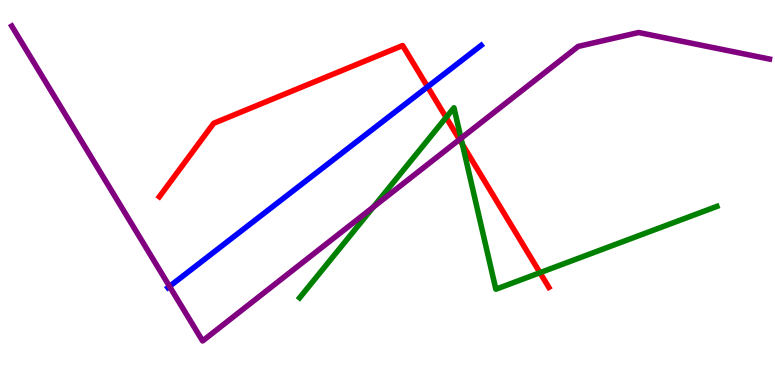[{'lines': ['blue', 'red'], 'intersections': [{'x': 5.52, 'y': 7.75}]}, {'lines': ['green', 'red'], 'intersections': [{'x': 5.76, 'y': 6.95}, {'x': 5.97, 'y': 6.25}, {'x': 6.97, 'y': 2.92}]}, {'lines': ['purple', 'red'], 'intersections': [{'x': 5.93, 'y': 6.38}]}, {'lines': ['blue', 'green'], 'intersections': []}, {'lines': ['blue', 'purple'], 'intersections': [{'x': 2.19, 'y': 2.56}]}, {'lines': ['green', 'purple'], 'intersections': [{'x': 4.82, 'y': 4.62}, {'x': 5.95, 'y': 6.41}]}]